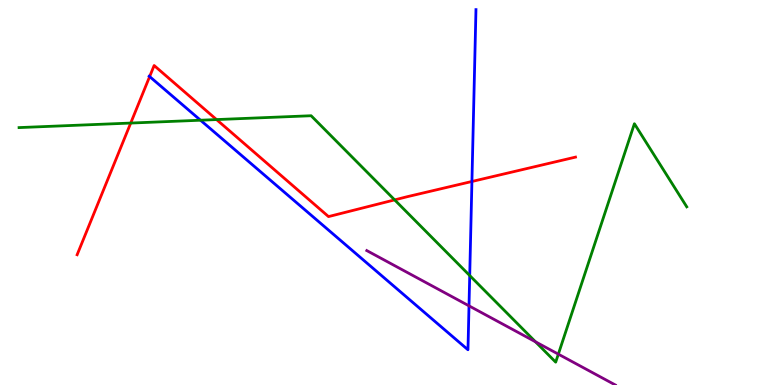[{'lines': ['blue', 'red'], 'intersections': [{'x': 1.93, 'y': 8.01}, {'x': 6.09, 'y': 5.29}]}, {'lines': ['green', 'red'], 'intersections': [{'x': 1.69, 'y': 6.8}, {'x': 2.79, 'y': 6.89}, {'x': 5.09, 'y': 4.81}]}, {'lines': ['purple', 'red'], 'intersections': []}, {'lines': ['blue', 'green'], 'intersections': [{'x': 2.59, 'y': 6.88}, {'x': 6.06, 'y': 2.84}]}, {'lines': ['blue', 'purple'], 'intersections': [{'x': 6.05, 'y': 2.06}]}, {'lines': ['green', 'purple'], 'intersections': [{'x': 6.91, 'y': 1.12}, {'x': 7.2, 'y': 0.801}]}]